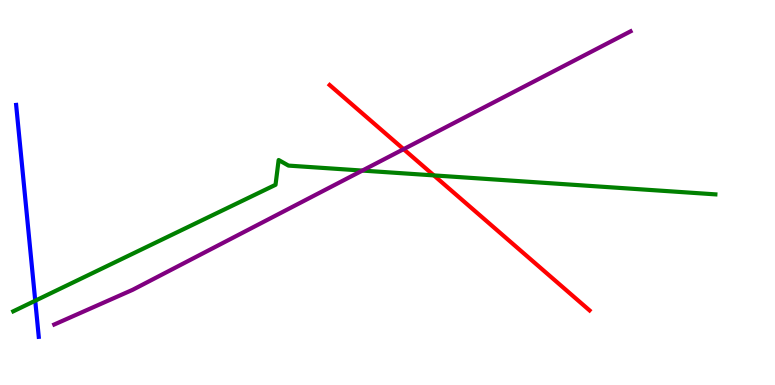[{'lines': ['blue', 'red'], 'intersections': []}, {'lines': ['green', 'red'], 'intersections': [{'x': 5.6, 'y': 5.44}]}, {'lines': ['purple', 'red'], 'intersections': [{'x': 5.21, 'y': 6.13}]}, {'lines': ['blue', 'green'], 'intersections': [{'x': 0.455, 'y': 2.19}]}, {'lines': ['blue', 'purple'], 'intersections': []}, {'lines': ['green', 'purple'], 'intersections': [{'x': 4.68, 'y': 5.57}]}]